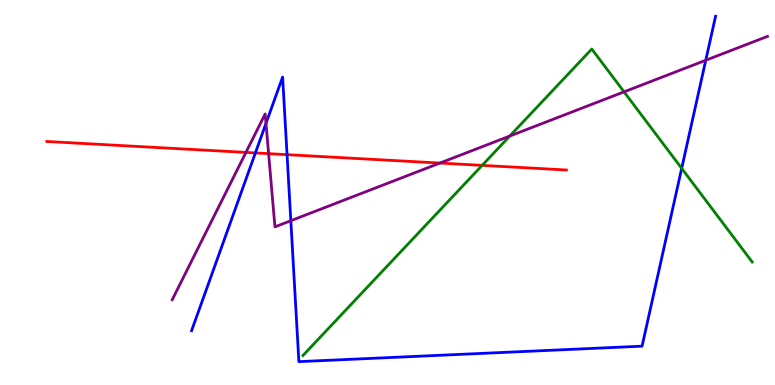[{'lines': ['blue', 'red'], 'intersections': [{'x': 3.3, 'y': 6.03}, {'x': 3.7, 'y': 5.98}]}, {'lines': ['green', 'red'], 'intersections': [{'x': 6.22, 'y': 5.7}]}, {'lines': ['purple', 'red'], 'intersections': [{'x': 3.17, 'y': 6.04}, {'x': 3.47, 'y': 6.01}, {'x': 5.68, 'y': 5.76}]}, {'lines': ['blue', 'green'], 'intersections': [{'x': 8.8, 'y': 5.63}]}, {'lines': ['blue', 'purple'], 'intersections': [{'x': 3.43, 'y': 6.8}, {'x': 3.75, 'y': 4.27}, {'x': 9.11, 'y': 8.43}]}, {'lines': ['green', 'purple'], 'intersections': [{'x': 6.58, 'y': 6.47}, {'x': 8.05, 'y': 7.61}]}]